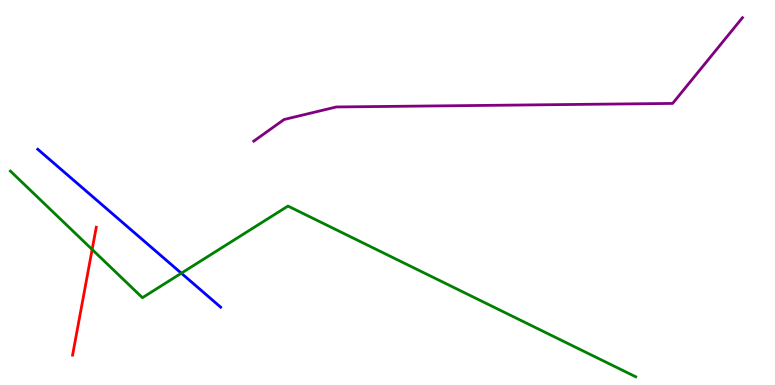[{'lines': ['blue', 'red'], 'intersections': []}, {'lines': ['green', 'red'], 'intersections': [{'x': 1.19, 'y': 3.52}]}, {'lines': ['purple', 'red'], 'intersections': []}, {'lines': ['blue', 'green'], 'intersections': [{'x': 2.34, 'y': 2.9}]}, {'lines': ['blue', 'purple'], 'intersections': []}, {'lines': ['green', 'purple'], 'intersections': []}]